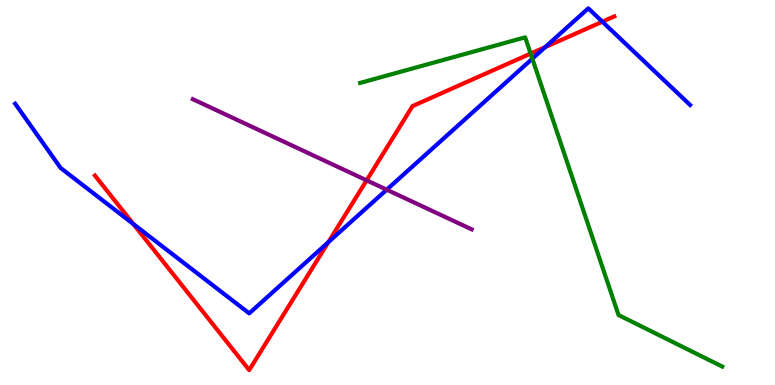[{'lines': ['blue', 'red'], 'intersections': [{'x': 1.72, 'y': 4.18}, {'x': 4.24, 'y': 3.71}, {'x': 7.04, 'y': 8.78}, {'x': 7.77, 'y': 9.44}]}, {'lines': ['green', 'red'], 'intersections': [{'x': 6.85, 'y': 8.61}]}, {'lines': ['purple', 'red'], 'intersections': [{'x': 4.73, 'y': 5.32}]}, {'lines': ['blue', 'green'], 'intersections': [{'x': 6.87, 'y': 8.48}]}, {'lines': ['blue', 'purple'], 'intersections': [{'x': 4.99, 'y': 5.07}]}, {'lines': ['green', 'purple'], 'intersections': []}]